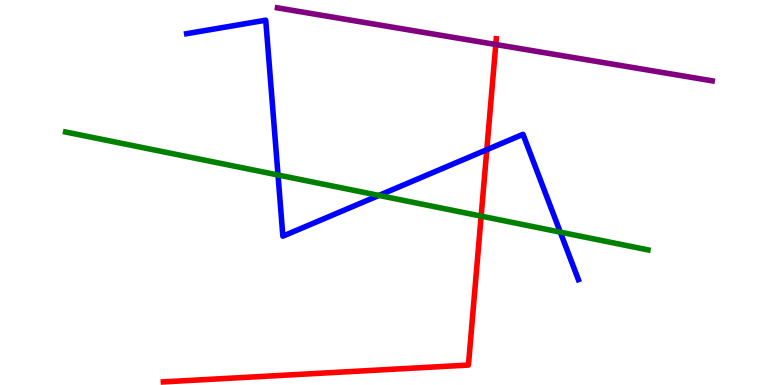[{'lines': ['blue', 'red'], 'intersections': [{'x': 6.28, 'y': 6.11}]}, {'lines': ['green', 'red'], 'intersections': [{'x': 6.21, 'y': 4.39}]}, {'lines': ['purple', 'red'], 'intersections': [{'x': 6.4, 'y': 8.84}]}, {'lines': ['blue', 'green'], 'intersections': [{'x': 3.59, 'y': 5.45}, {'x': 4.89, 'y': 4.92}, {'x': 7.23, 'y': 3.97}]}, {'lines': ['blue', 'purple'], 'intersections': []}, {'lines': ['green', 'purple'], 'intersections': []}]